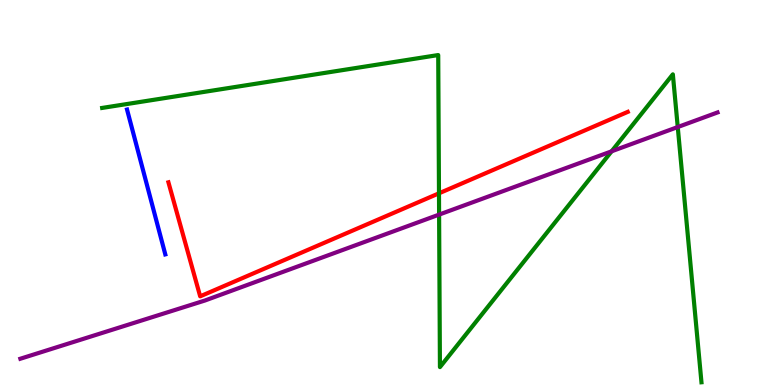[{'lines': ['blue', 'red'], 'intersections': []}, {'lines': ['green', 'red'], 'intersections': [{'x': 5.66, 'y': 4.98}]}, {'lines': ['purple', 'red'], 'intersections': []}, {'lines': ['blue', 'green'], 'intersections': []}, {'lines': ['blue', 'purple'], 'intersections': []}, {'lines': ['green', 'purple'], 'intersections': [{'x': 5.67, 'y': 4.43}, {'x': 7.89, 'y': 6.07}, {'x': 8.75, 'y': 6.7}]}]